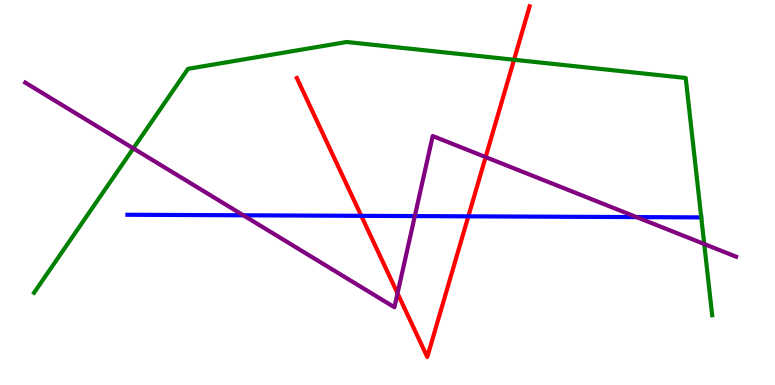[{'lines': ['blue', 'red'], 'intersections': [{'x': 4.66, 'y': 4.39}, {'x': 6.04, 'y': 4.38}]}, {'lines': ['green', 'red'], 'intersections': [{'x': 6.63, 'y': 8.45}]}, {'lines': ['purple', 'red'], 'intersections': [{'x': 5.13, 'y': 2.38}, {'x': 6.27, 'y': 5.92}]}, {'lines': ['blue', 'green'], 'intersections': []}, {'lines': ['blue', 'purple'], 'intersections': [{'x': 3.14, 'y': 4.41}, {'x': 5.35, 'y': 4.39}, {'x': 8.21, 'y': 4.36}]}, {'lines': ['green', 'purple'], 'intersections': [{'x': 1.72, 'y': 6.15}, {'x': 9.09, 'y': 3.66}]}]